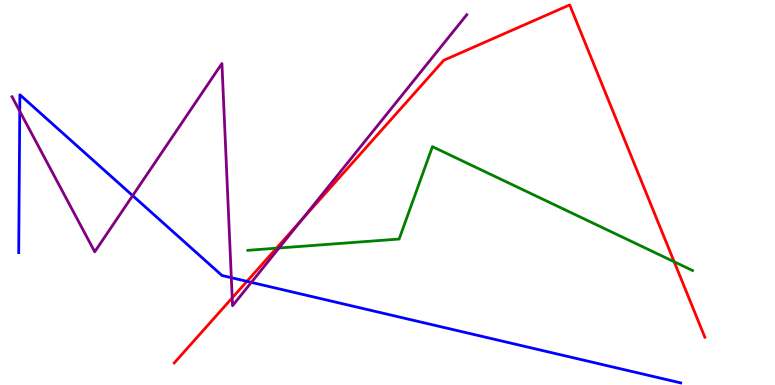[{'lines': ['blue', 'red'], 'intersections': [{'x': 3.19, 'y': 2.69}]}, {'lines': ['green', 'red'], 'intersections': [{'x': 3.57, 'y': 3.55}, {'x': 8.7, 'y': 3.2}]}, {'lines': ['purple', 'red'], 'intersections': [{'x': 3.0, 'y': 2.26}, {'x': 3.89, 'y': 4.28}]}, {'lines': ['blue', 'green'], 'intersections': []}, {'lines': ['blue', 'purple'], 'intersections': [{'x': 0.255, 'y': 7.11}, {'x': 1.71, 'y': 4.92}, {'x': 2.98, 'y': 2.79}, {'x': 3.24, 'y': 2.67}]}, {'lines': ['green', 'purple'], 'intersections': [{'x': 3.6, 'y': 3.56}]}]